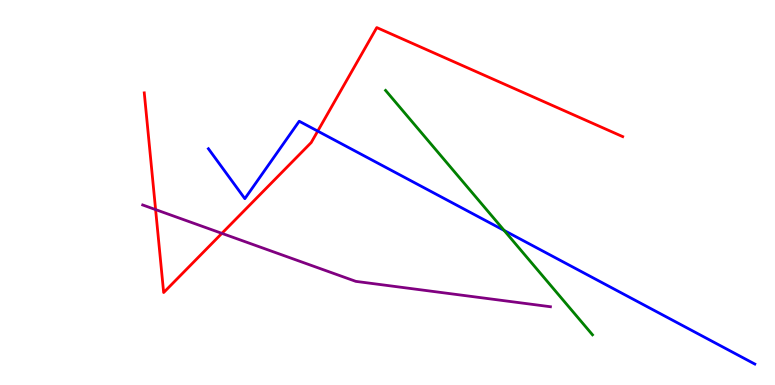[{'lines': ['blue', 'red'], 'intersections': [{'x': 4.1, 'y': 6.59}]}, {'lines': ['green', 'red'], 'intersections': []}, {'lines': ['purple', 'red'], 'intersections': [{'x': 2.01, 'y': 4.56}, {'x': 2.86, 'y': 3.94}]}, {'lines': ['blue', 'green'], 'intersections': [{'x': 6.51, 'y': 4.01}]}, {'lines': ['blue', 'purple'], 'intersections': []}, {'lines': ['green', 'purple'], 'intersections': []}]